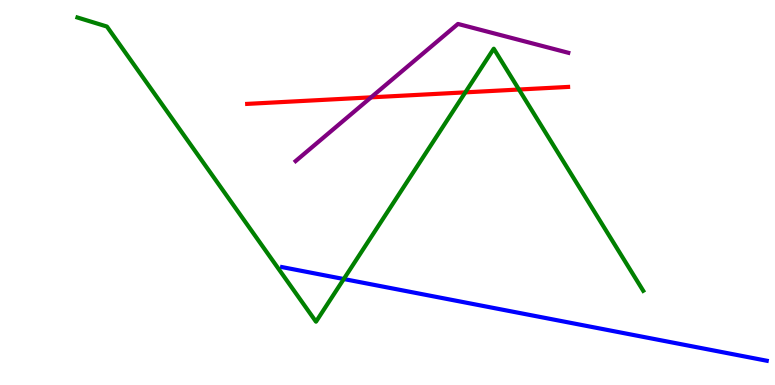[{'lines': ['blue', 'red'], 'intersections': []}, {'lines': ['green', 'red'], 'intersections': [{'x': 6.0, 'y': 7.6}, {'x': 6.7, 'y': 7.67}]}, {'lines': ['purple', 'red'], 'intersections': [{'x': 4.79, 'y': 7.47}]}, {'lines': ['blue', 'green'], 'intersections': [{'x': 4.44, 'y': 2.75}]}, {'lines': ['blue', 'purple'], 'intersections': []}, {'lines': ['green', 'purple'], 'intersections': []}]